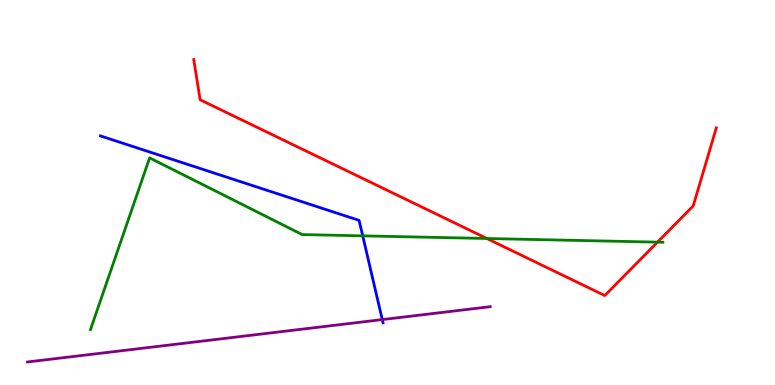[{'lines': ['blue', 'red'], 'intersections': []}, {'lines': ['green', 'red'], 'intersections': [{'x': 6.28, 'y': 3.81}, {'x': 8.48, 'y': 3.71}]}, {'lines': ['purple', 'red'], 'intersections': []}, {'lines': ['blue', 'green'], 'intersections': [{'x': 4.68, 'y': 3.87}]}, {'lines': ['blue', 'purple'], 'intersections': [{'x': 4.93, 'y': 1.7}]}, {'lines': ['green', 'purple'], 'intersections': []}]